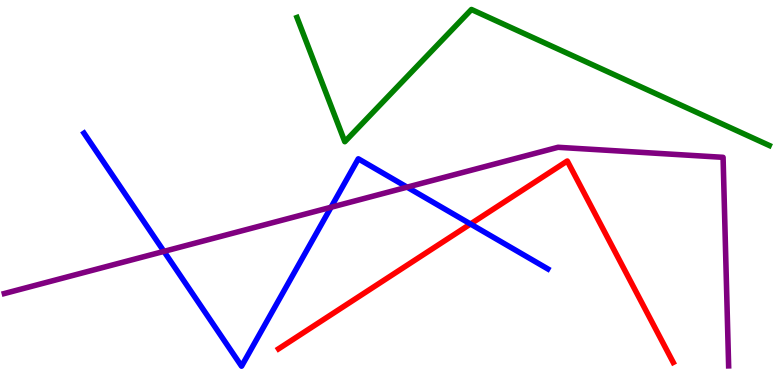[{'lines': ['blue', 'red'], 'intersections': [{'x': 6.07, 'y': 4.18}]}, {'lines': ['green', 'red'], 'intersections': []}, {'lines': ['purple', 'red'], 'intersections': []}, {'lines': ['blue', 'green'], 'intersections': []}, {'lines': ['blue', 'purple'], 'intersections': [{'x': 2.12, 'y': 3.47}, {'x': 4.27, 'y': 4.62}, {'x': 5.25, 'y': 5.14}]}, {'lines': ['green', 'purple'], 'intersections': []}]